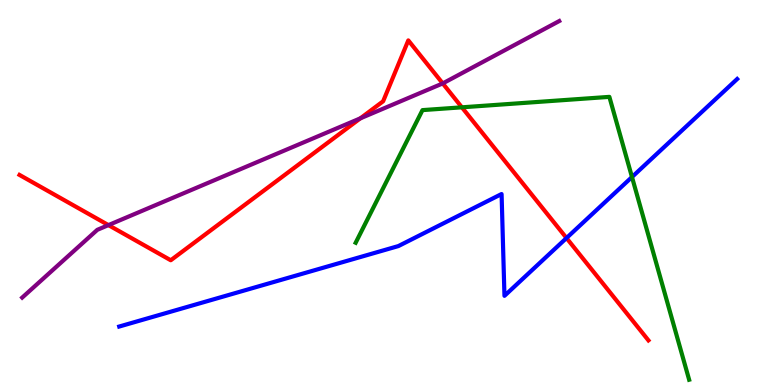[{'lines': ['blue', 'red'], 'intersections': [{'x': 7.31, 'y': 3.82}]}, {'lines': ['green', 'red'], 'intersections': [{'x': 5.96, 'y': 7.21}]}, {'lines': ['purple', 'red'], 'intersections': [{'x': 1.4, 'y': 4.15}, {'x': 4.65, 'y': 6.93}, {'x': 5.71, 'y': 7.83}]}, {'lines': ['blue', 'green'], 'intersections': [{'x': 8.15, 'y': 5.4}]}, {'lines': ['blue', 'purple'], 'intersections': []}, {'lines': ['green', 'purple'], 'intersections': []}]